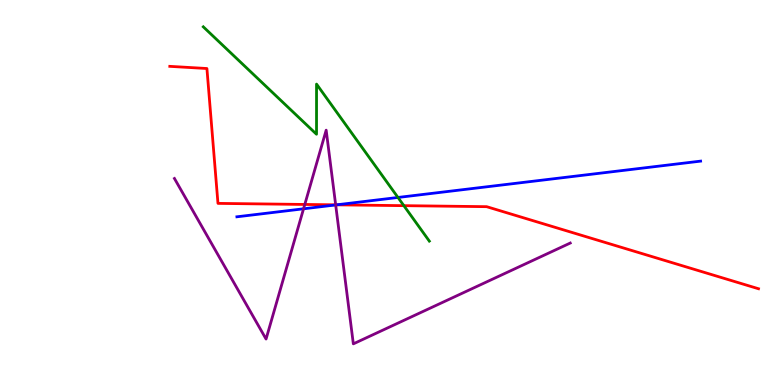[{'lines': ['blue', 'red'], 'intersections': [{'x': 4.34, 'y': 4.68}]}, {'lines': ['green', 'red'], 'intersections': [{'x': 5.21, 'y': 4.66}]}, {'lines': ['purple', 'red'], 'intersections': [{'x': 3.93, 'y': 4.69}, {'x': 4.33, 'y': 4.68}]}, {'lines': ['blue', 'green'], 'intersections': [{'x': 5.14, 'y': 4.87}]}, {'lines': ['blue', 'purple'], 'intersections': [{'x': 3.92, 'y': 4.58}, {'x': 4.33, 'y': 4.68}]}, {'lines': ['green', 'purple'], 'intersections': []}]